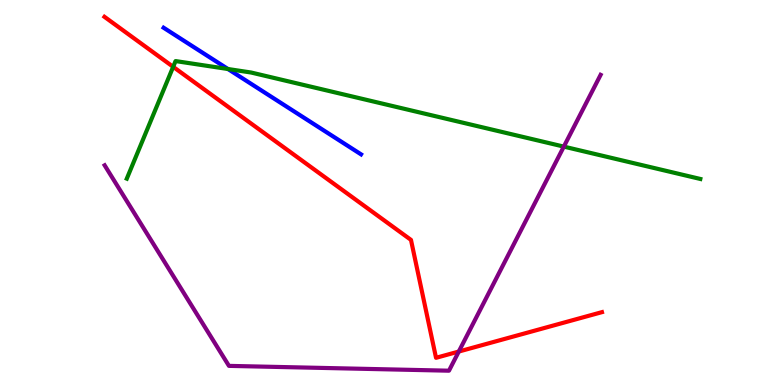[{'lines': ['blue', 'red'], 'intersections': []}, {'lines': ['green', 'red'], 'intersections': [{'x': 2.23, 'y': 8.26}]}, {'lines': ['purple', 'red'], 'intersections': [{'x': 5.92, 'y': 0.869}]}, {'lines': ['blue', 'green'], 'intersections': [{'x': 2.94, 'y': 8.21}]}, {'lines': ['blue', 'purple'], 'intersections': []}, {'lines': ['green', 'purple'], 'intersections': [{'x': 7.28, 'y': 6.19}]}]